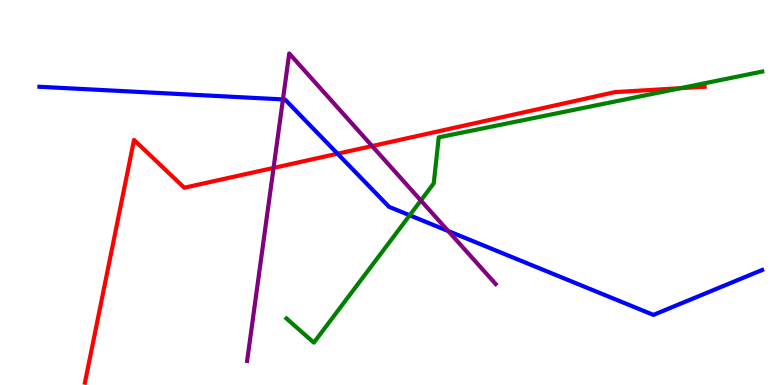[{'lines': ['blue', 'red'], 'intersections': [{'x': 4.36, 'y': 6.01}]}, {'lines': ['green', 'red'], 'intersections': [{'x': 8.78, 'y': 7.71}]}, {'lines': ['purple', 'red'], 'intersections': [{'x': 3.53, 'y': 5.64}, {'x': 4.8, 'y': 6.21}]}, {'lines': ['blue', 'green'], 'intersections': [{'x': 5.29, 'y': 4.41}]}, {'lines': ['blue', 'purple'], 'intersections': [{'x': 3.65, 'y': 7.42}, {'x': 5.78, 'y': 4.0}]}, {'lines': ['green', 'purple'], 'intersections': [{'x': 5.43, 'y': 4.79}]}]